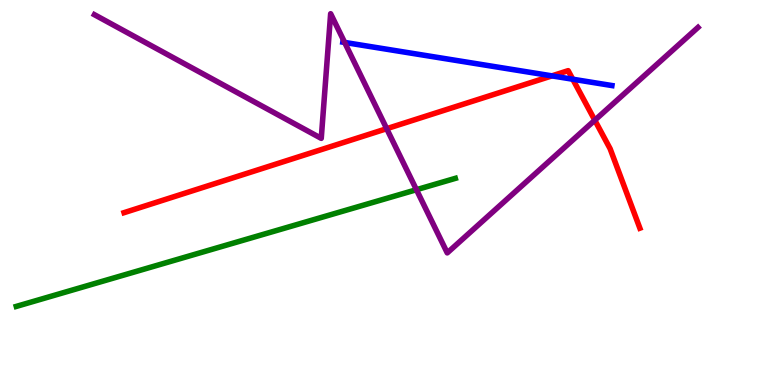[{'lines': ['blue', 'red'], 'intersections': [{'x': 7.12, 'y': 8.03}, {'x': 7.39, 'y': 7.94}]}, {'lines': ['green', 'red'], 'intersections': []}, {'lines': ['purple', 'red'], 'intersections': [{'x': 4.99, 'y': 6.66}, {'x': 7.67, 'y': 6.88}]}, {'lines': ['blue', 'green'], 'intersections': []}, {'lines': ['blue', 'purple'], 'intersections': [{'x': 4.45, 'y': 8.9}]}, {'lines': ['green', 'purple'], 'intersections': [{'x': 5.37, 'y': 5.07}]}]